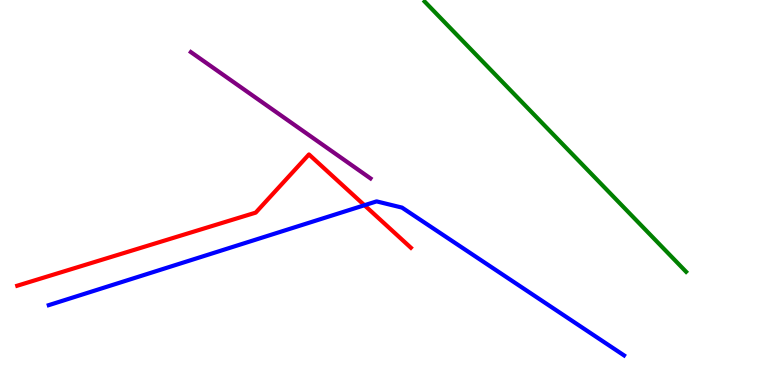[{'lines': ['blue', 'red'], 'intersections': [{'x': 4.7, 'y': 4.67}]}, {'lines': ['green', 'red'], 'intersections': []}, {'lines': ['purple', 'red'], 'intersections': []}, {'lines': ['blue', 'green'], 'intersections': []}, {'lines': ['blue', 'purple'], 'intersections': []}, {'lines': ['green', 'purple'], 'intersections': []}]